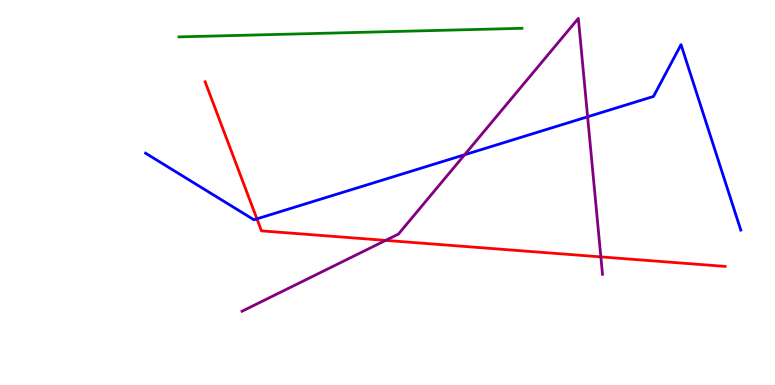[{'lines': ['blue', 'red'], 'intersections': [{'x': 3.32, 'y': 4.32}]}, {'lines': ['green', 'red'], 'intersections': []}, {'lines': ['purple', 'red'], 'intersections': [{'x': 4.98, 'y': 3.76}, {'x': 7.75, 'y': 3.33}]}, {'lines': ['blue', 'green'], 'intersections': []}, {'lines': ['blue', 'purple'], 'intersections': [{'x': 6.0, 'y': 5.98}, {'x': 7.58, 'y': 6.97}]}, {'lines': ['green', 'purple'], 'intersections': []}]